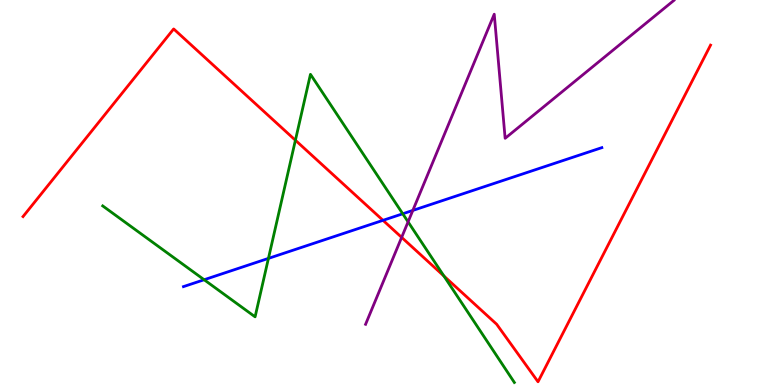[{'lines': ['blue', 'red'], 'intersections': [{'x': 4.94, 'y': 4.28}]}, {'lines': ['green', 'red'], 'intersections': [{'x': 3.81, 'y': 6.36}, {'x': 5.73, 'y': 2.83}]}, {'lines': ['purple', 'red'], 'intersections': [{'x': 5.18, 'y': 3.83}]}, {'lines': ['blue', 'green'], 'intersections': [{'x': 2.63, 'y': 2.73}, {'x': 3.46, 'y': 3.29}, {'x': 5.2, 'y': 4.45}]}, {'lines': ['blue', 'purple'], 'intersections': [{'x': 5.33, 'y': 4.53}]}, {'lines': ['green', 'purple'], 'intersections': [{'x': 5.27, 'y': 4.24}]}]